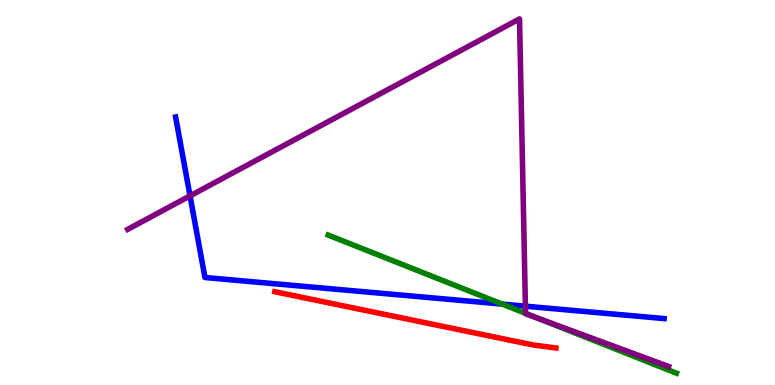[{'lines': ['blue', 'red'], 'intersections': []}, {'lines': ['green', 'red'], 'intersections': []}, {'lines': ['purple', 'red'], 'intersections': []}, {'lines': ['blue', 'green'], 'intersections': [{'x': 6.48, 'y': 2.1}]}, {'lines': ['blue', 'purple'], 'intersections': [{'x': 2.45, 'y': 4.91}, {'x': 6.78, 'y': 2.05}]}, {'lines': ['green', 'purple'], 'intersections': [{'x': 6.78, 'y': 1.86}, {'x': 6.93, 'y': 1.74}]}]